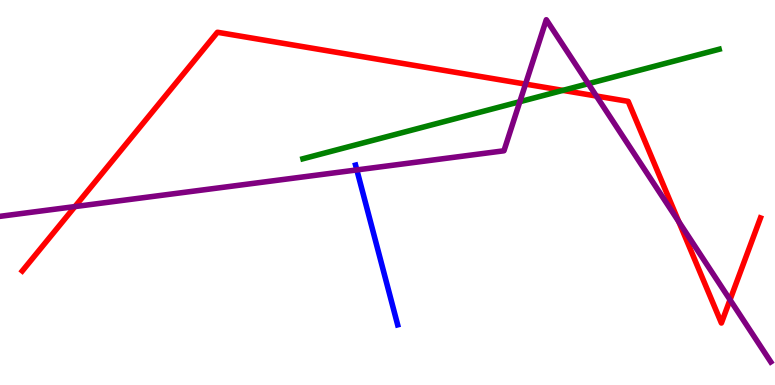[{'lines': ['blue', 'red'], 'intersections': []}, {'lines': ['green', 'red'], 'intersections': [{'x': 7.26, 'y': 7.65}]}, {'lines': ['purple', 'red'], 'intersections': [{'x': 0.967, 'y': 4.63}, {'x': 6.78, 'y': 7.82}, {'x': 7.7, 'y': 7.51}, {'x': 8.76, 'y': 4.24}, {'x': 9.42, 'y': 2.21}]}, {'lines': ['blue', 'green'], 'intersections': []}, {'lines': ['blue', 'purple'], 'intersections': [{'x': 4.6, 'y': 5.59}]}, {'lines': ['green', 'purple'], 'intersections': [{'x': 6.71, 'y': 7.36}, {'x': 7.59, 'y': 7.83}]}]